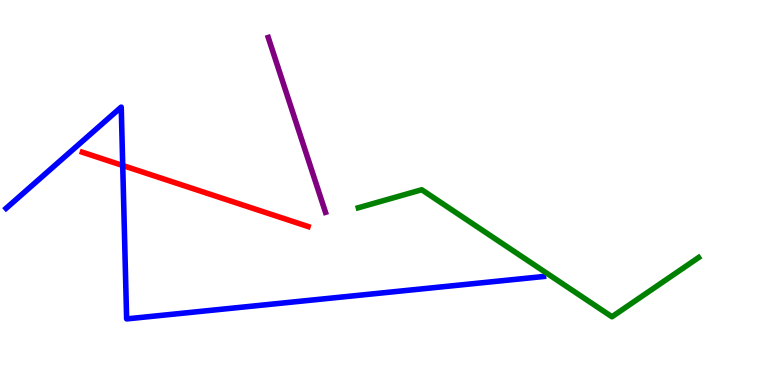[{'lines': ['blue', 'red'], 'intersections': [{'x': 1.58, 'y': 5.7}]}, {'lines': ['green', 'red'], 'intersections': []}, {'lines': ['purple', 'red'], 'intersections': []}, {'lines': ['blue', 'green'], 'intersections': []}, {'lines': ['blue', 'purple'], 'intersections': []}, {'lines': ['green', 'purple'], 'intersections': []}]